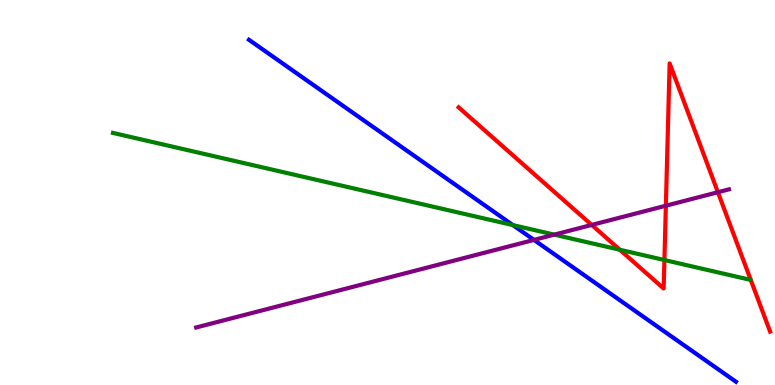[{'lines': ['blue', 'red'], 'intersections': []}, {'lines': ['green', 'red'], 'intersections': [{'x': 8.0, 'y': 3.51}, {'x': 8.57, 'y': 3.25}]}, {'lines': ['purple', 'red'], 'intersections': [{'x': 7.64, 'y': 4.16}, {'x': 8.59, 'y': 4.66}, {'x': 9.26, 'y': 5.01}]}, {'lines': ['blue', 'green'], 'intersections': [{'x': 6.62, 'y': 4.15}]}, {'lines': ['blue', 'purple'], 'intersections': [{'x': 6.89, 'y': 3.77}]}, {'lines': ['green', 'purple'], 'intersections': [{'x': 7.15, 'y': 3.91}]}]